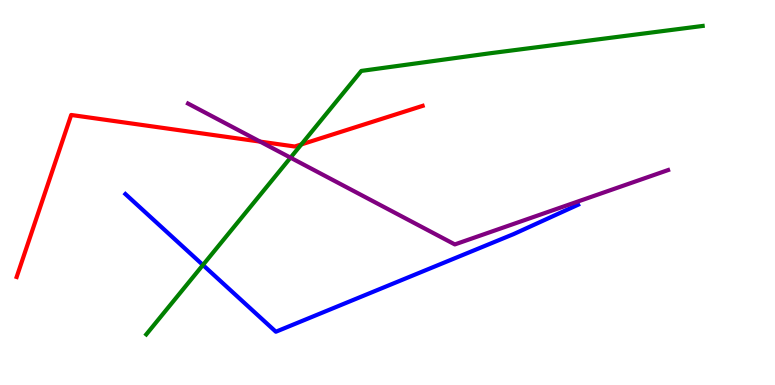[{'lines': ['blue', 'red'], 'intersections': []}, {'lines': ['green', 'red'], 'intersections': [{'x': 3.89, 'y': 6.25}]}, {'lines': ['purple', 'red'], 'intersections': [{'x': 3.36, 'y': 6.32}]}, {'lines': ['blue', 'green'], 'intersections': [{'x': 2.62, 'y': 3.12}]}, {'lines': ['blue', 'purple'], 'intersections': []}, {'lines': ['green', 'purple'], 'intersections': [{'x': 3.75, 'y': 5.9}]}]